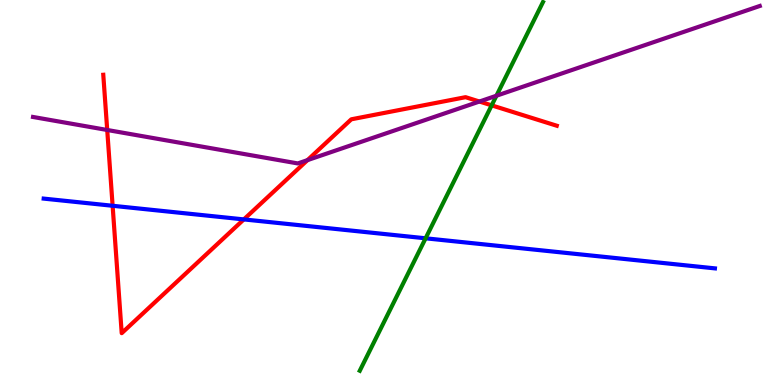[{'lines': ['blue', 'red'], 'intersections': [{'x': 1.45, 'y': 4.66}, {'x': 3.15, 'y': 4.3}]}, {'lines': ['green', 'red'], 'intersections': [{'x': 6.34, 'y': 7.26}]}, {'lines': ['purple', 'red'], 'intersections': [{'x': 1.38, 'y': 6.62}, {'x': 3.97, 'y': 5.84}, {'x': 6.19, 'y': 7.36}]}, {'lines': ['blue', 'green'], 'intersections': [{'x': 5.49, 'y': 3.81}]}, {'lines': ['blue', 'purple'], 'intersections': []}, {'lines': ['green', 'purple'], 'intersections': [{'x': 6.41, 'y': 7.51}]}]